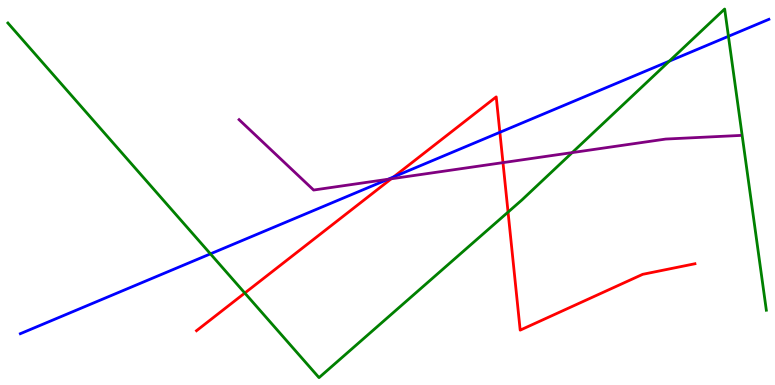[{'lines': ['blue', 'red'], 'intersections': [{'x': 5.08, 'y': 5.4}, {'x': 6.45, 'y': 6.56}]}, {'lines': ['green', 'red'], 'intersections': [{'x': 3.16, 'y': 2.39}, {'x': 6.56, 'y': 4.49}]}, {'lines': ['purple', 'red'], 'intersections': [{'x': 5.05, 'y': 5.36}, {'x': 6.49, 'y': 5.78}]}, {'lines': ['blue', 'green'], 'intersections': [{'x': 2.72, 'y': 3.41}, {'x': 8.64, 'y': 8.41}, {'x': 9.4, 'y': 9.06}]}, {'lines': ['blue', 'purple'], 'intersections': [{'x': 5.01, 'y': 5.34}]}, {'lines': ['green', 'purple'], 'intersections': [{'x': 7.38, 'y': 6.04}]}]